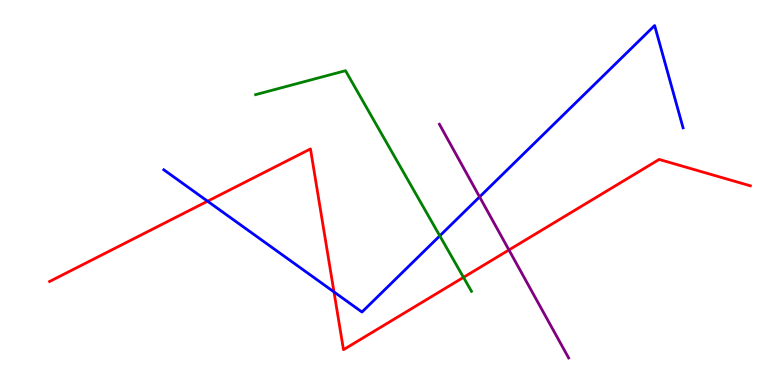[{'lines': ['blue', 'red'], 'intersections': [{'x': 2.68, 'y': 4.77}, {'x': 4.31, 'y': 2.42}]}, {'lines': ['green', 'red'], 'intersections': [{'x': 5.98, 'y': 2.8}]}, {'lines': ['purple', 'red'], 'intersections': [{'x': 6.57, 'y': 3.51}]}, {'lines': ['blue', 'green'], 'intersections': [{'x': 5.67, 'y': 3.87}]}, {'lines': ['blue', 'purple'], 'intersections': [{'x': 6.19, 'y': 4.89}]}, {'lines': ['green', 'purple'], 'intersections': []}]